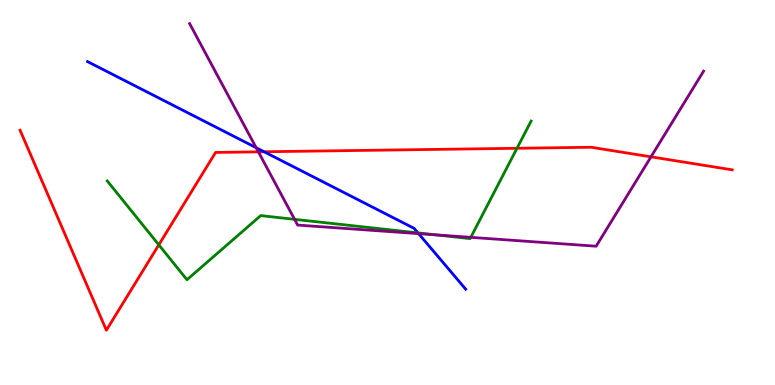[{'lines': ['blue', 'red'], 'intersections': [{'x': 3.41, 'y': 6.06}]}, {'lines': ['green', 'red'], 'intersections': [{'x': 2.05, 'y': 3.64}, {'x': 6.67, 'y': 6.15}]}, {'lines': ['purple', 'red'], 'intersections': [{'x': 3.33, 'y': 6.06}, {'x': 8.4, 'y': 5.93}]}, {'lines': ['blue', 'green'], 'intersections': [{'x': 5.39, 'y': 3.95}]}, {'lines': ['blue', 'purple'], 'intersections': [{'x': 3.31, 'y': 6.16}, {'x': 5.4, 'y': 3.93}]}, {'lines': ['green', 'purple'], 'intersections': [{'x': 3.8, 'y': 4.3}, {'x': 5.63, 'y': 3.9}, {'x': 6.07, 'y': 3.84}]}]